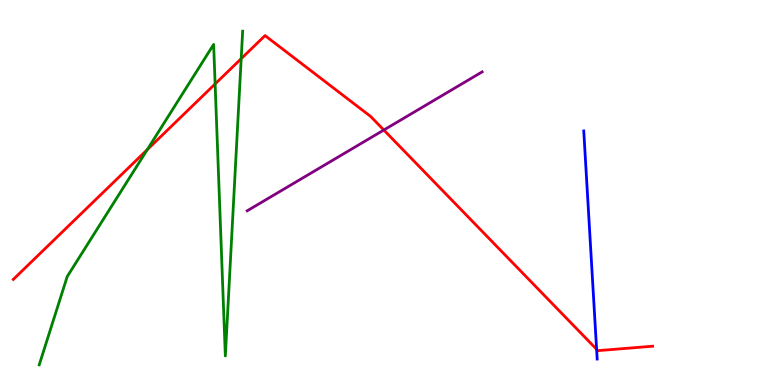[{'lines': ['blue', 'red'], 'intersections': [{'x': 7.7, 'y': 0.928}]}, {'lines': ['green', 'red'], 'intersections': [{'x': 1.9, 'y': 6.11}, {'x': 2.78, 'y': 7.82}, {'x': 3.11, 'y': 8.48}]}, {'lines': ['purple', 'red'], 'intersections': [{'x': 4.95, 'y': 6.62}]}, {'lines': ['blue', 'green'], 'intersections': []}, {'lines': ['blue', 'purple'], 'intersections': []}, {'lines': ['green', 'purple'], 'intersections': []}]